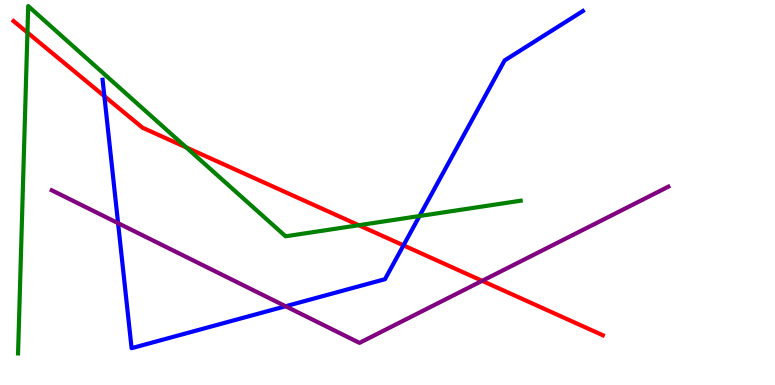[{'lines': ['blue', 'red'], 'intersections': [{'x': 1.35, 'y': 7.5}, {'x': 5.21, 'y': 3.63}]}, {'lines': ['green', 'red'], 'intersections': [{'x': 0.354, 'y': 9.15}, {'x': 2.4, 'y': 6.17}, {'x': 4.63, 'y': 4.15}]}, {'lines': ['purple', 'red'], 'intersections': [{'x': 6.22, 'y': 2.71}]}, {'lines': ['blue', 'green'], 'intersections': [{'x': 5.41, 'y': 4.39}]}, {'lines': ['blue', 'purple'], 'intersections': [{'x': 1.52, 'y': 4.2}, {'x': 3.69, 'y': 2.05}]}, {'lines': ['green', 'purple'], 'intersections': []}]